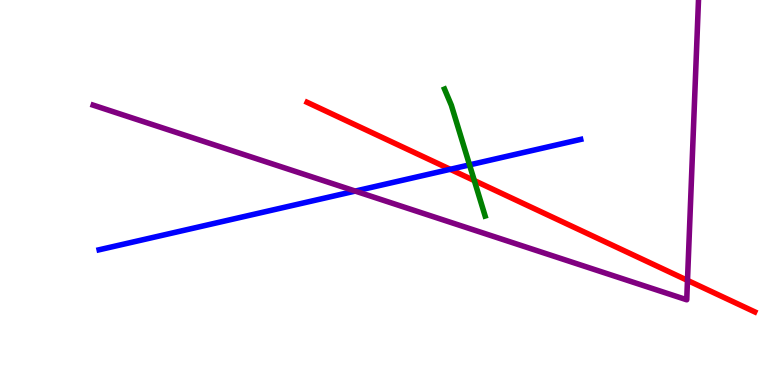[{'lines': ['blue', 'red'], 'intersections': [{'x': 5.81, 'y': 5.6}]}, {'lines': ['green', 'red'], 'intersections': [{'x': 6.12, 'y': 5.31}]}, {'lines': ['purple', 'red'], 'intersections': [{'x': 8.87, 'y': 2.72}]}, {'lines': ['blue', 'green'], 'intersections': [{'x': 6.06, 'y': 5.72}]}, {'lines': ['blue', 'purple'], 'intersections': [{'x': 4.58, 'y': 5.04}]}, {'lines': ['green', 'purple'], 'intersections': []}]